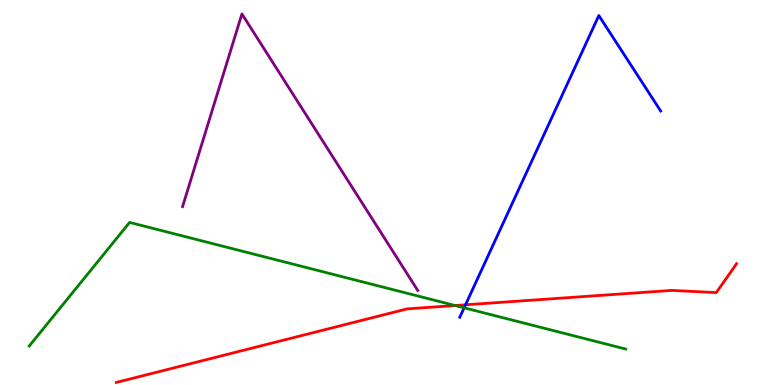[{'lines': ['blue', 'red'], 'intersections': [{'x': 6.01, 'y': 2.08}]}, {'lines': ['green', 'red'], 'intersections': [{'x': 5.87, 'y': 2.06}]}, {'lines': ['purple', 'red'], 'intersections': []}, {'lines': ['blue', 'green'], 'intersections': [{'x': 5.99, 'y': 2.0}]}, {'lines': ['blue', 'purple'], 'intersections': []}, {'lines': ['green', 'purple'], 'intersections': []}]